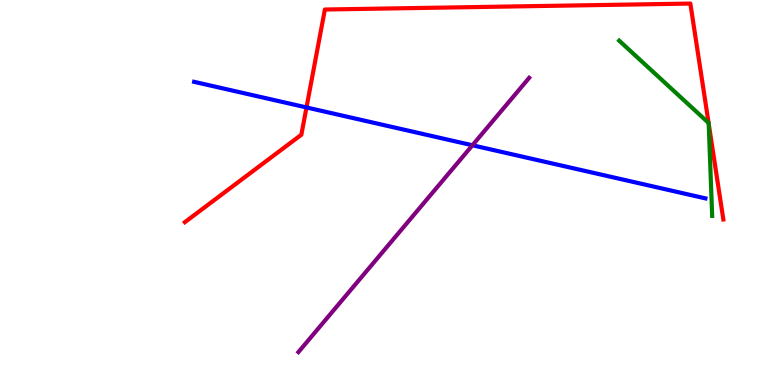[{'lines': ['blue', 'red'], 'intersections': [{'x': 3.95, 'y': 7.21}]}, {'lines': ['green', 'red'], 'intersections': [{'x': 9.14, 'y': 6.81}, {'x': 9.14, 'y': 6.79}]}, {'lines': ['purple', 'red'], 'intersections': []}, {'lines': ['blue', 'green'], 'intersections': []}, {'lines': ['blue', 'purple'], 'intersections': [{'x': 6.1, 'y': 6.23}]}, {'lines': ['green', 'purple'], 'intersections': []}]